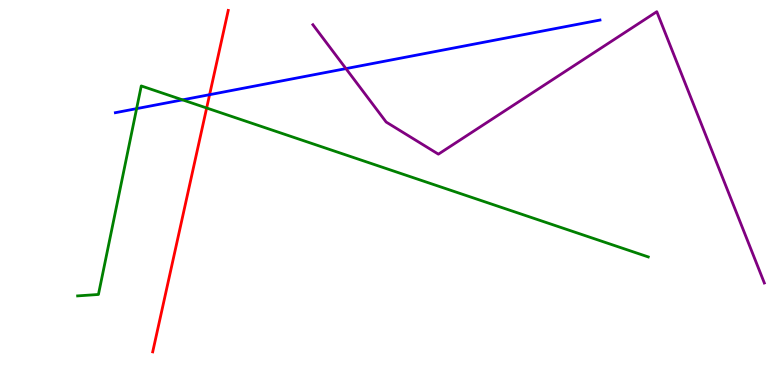[{'lines': ['blue', 'red'], 'intersections': [{'x': 2.7, 'y': 7.54}]}, {'lines': ['green', 'red'], 'intersections': [{'x': 2.67, 'y': 7.2}]}, {'lines': ['purple', 'red'], 'intersections': []}, {'lines': ['blue', 'green'], 'intersections': [{'x': 1.76, 'y': 7.18}, {'x': 2.36, 'y': 7.41}]}, {'lines': ['blue', 'purple'], 'intersections': [{'x': 4.46, 'y': 8.22}]}, {'lines': ['green', 'purple'], 'intersections': []}]